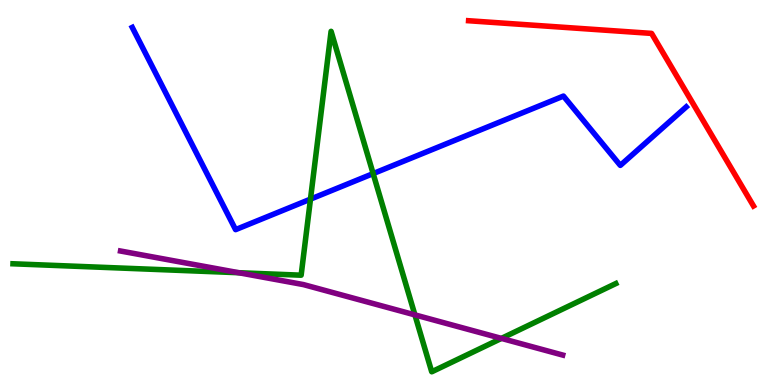[{'lines': ['blue', 'red'], 'intersections': []}, {'lines': ['green', 'red'], 'intersections': []}, {'lines': ['purple', 'red'], 'intersections': []}, {'lines': ['blue', 'green'], 'intersections': [{'x': 4.01, 'y': 4.83}, {'x': 4.81, 'y': 5.49}]}, {'lines': ['blue', 'purple'], 'intersections': []}, {'lines': ['green', 'purple'], 'intersections': [{'x': 3.08, 'y': 2.92}, {'x': 5.35, 'y': 1.82}, {'x': 6.47, 'y': 1.21}]}]